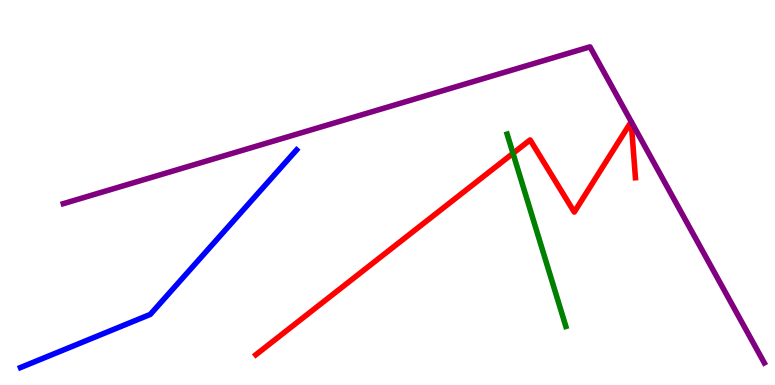[{'lines': ['blue', 'red'], 'intersections': []}, {'lines': ['green', 'red'], 'intersections': [{'x': 6.62, 'y': 6.02}]}, {'lines': ['purple', 'red'], 'intersections': []}, {'lines': ['blue', 'green'], 'intersections': []}, {'lines': ['blue', 'purple'], 'intersections': []}, {'lines': ['green', 'purple'], 'intersections': []}]